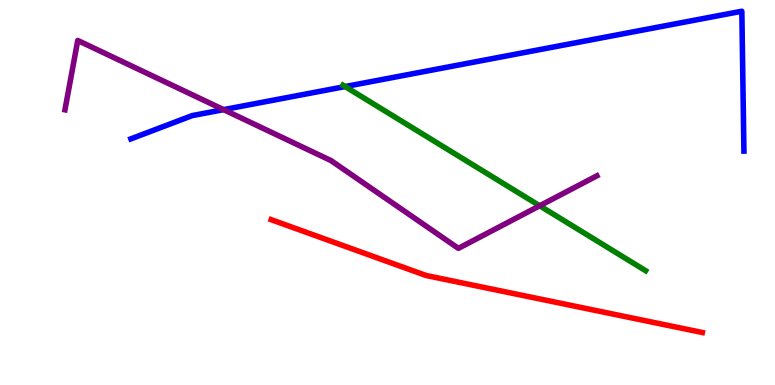[{'lines': ['blue', 'red'], 'intersections': []}, {'lines': ['green', 'red'], 'intersections': []}, {'lines': ['purple', 'red'], 'intersections': []}, {'lines': ['blue', 'green'], 'intersections': [{'x': 4.45, 'y': 7.75}]}, {'lines': ['blue', 'purple'], 'intersections': [{'x': 2.89, 'y': 7.15}]}, {'lines': ['green', 'purple'], 'intersections': [{'x': 6.96, 'y': 4.66}]}]